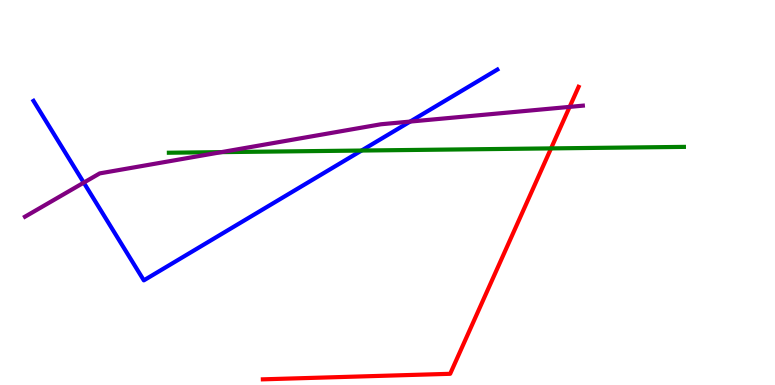[{'lines': ['blue', 'red'], 'intersections': []}, {'lines': ['green', 'red'], 'intersections': [{'x': 7.11, 'y': 6.15}]}, {'lines': ['purple', 'red'], 'intersections': [{'x': 7.35, 'y': 7.22}]}, {'lines': ['blue', 'green'], 'intersections': [{'x': 4.67, 'y': 6.09}]}, {'lines': ['blue', 'purple'], 'intersections': [{'x': 1.08, 'y': 5.26}, {'x': 5.29, 'y': 6.84}]}, {'lines': ['green', 'purple'], 'intersections': [{'x': 2.86, 'y': 6.05}]}]